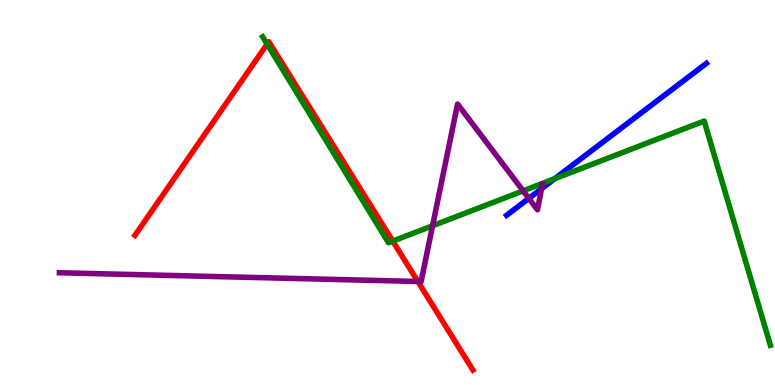[{'lines': ['blue', 'red'], 'intersections': []}, {'lines': ['green', 'red'], 'intersections': [{'x': 3.45, 'y': 8.85}, {'x': 5.07, 'y': 3.74}]}, {'lines': ['purple', 'red'], 'intersections': [{'x': 5.39, 'y': 2.69}]}, {'lines': ['blue', 'green'], 'intersections': [{'x': 7.16, 'y': 5.36}]}, {'lines': ['blue', 'purple'], 'intersections': [{'x': 6.82, 'y': 4.85}, {'x': 6.99, 'y': 5.1}]}, {'lines': ['green', 'purple'], 'intersections': [{'x': 5.58, 'y': 4.14}, {'x': 6.75, 'y': 5.04}]}]